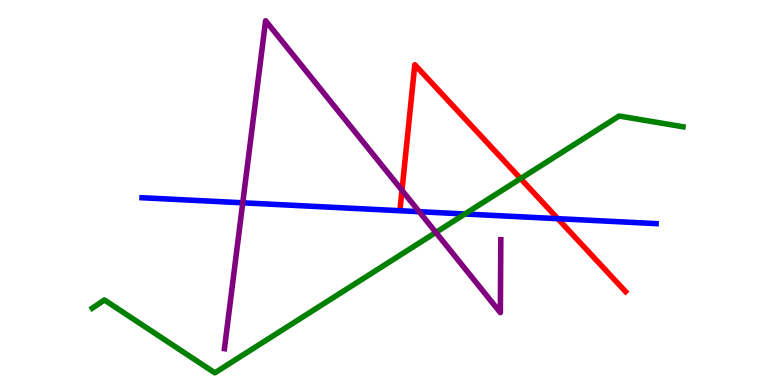[{'lines': ['blue', 'red'], 'intersections': [{'x': 7.2, 'y': 4.32}]}, {'lines': ['green', 'red'], 'intersections': [{'x': 6.72, 'y': 5.36}]}, {'lines': ['purple', 'red'], 'intersections': [{'x': 5.19, 'y': 5.06}]}, {'lines': ['blue', 'green'], 'intersections': [{'x': 6.0, 'y': 4.44}]}, {'lines': ['blue', 'purple'], 'intersections': [{'x': 3.13, 'y': 4.73}, {'x': 5.41, 'y': 4.5}]}, {'lines': ['green', 'purple'], 'intersections': [{'x': 5.62, 'y': 3.96}]}]